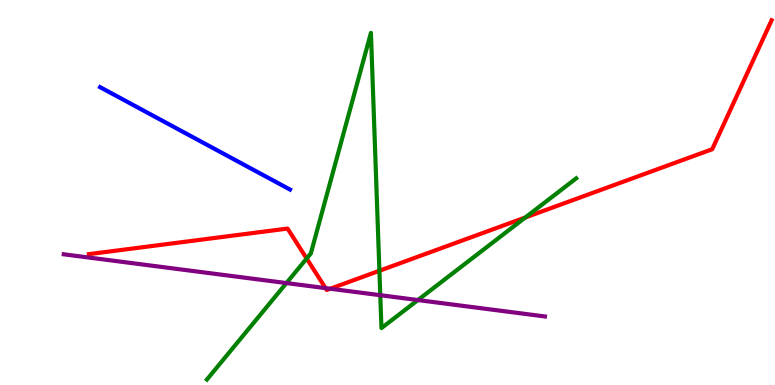[{'lines': ['blue', 'red'], 'intersections': []}, {'lines': ['green', 'red'], 'intersections': [{'x': 3.96, 'y': 3.29}, {'x': 4.9, 'y': 2.97}, {'x': 6.78, 'y': 4.35}]}, {'lines': ['purple', 'red'], 'intersections': [{'x': 4.2, 'y': 2.52}, {'x': 4.26, 'y': 2.5}]}, {'lines': ['blue', 'green'], 'intersections': []}, {'lines': ['blue', 'purple'], 'intersections': []}, {'lines': ['green', 'purple'], 'intersections': [{'x': 3.7, 'y': 2.65}, {'x': 4.91, 'y': 2.33}, {'x': 5.39, 'y': 2.21}]}]